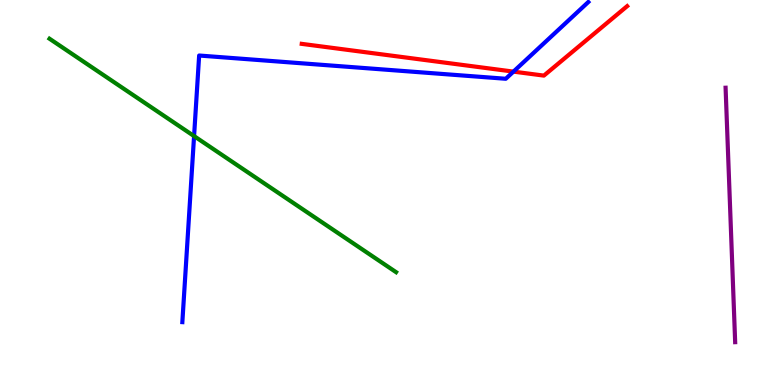[{'lines': ['blue', 'red'], 'intersections': [{'x': 6.63, 'y': 8.14}]}, {'lines': ['green', 'red'], 'intersections': []}, {'lines': ['purple', 'red'], 'intersections': []}, {'lines': ['blue', 'green'], 'intersections': [{'x': 2.5, 'y': 6.47}]}, {'lines': ['blue', 'purple'], 'intersections': []}, {'lines': ['green', 'purple'], 'intersections': []}]